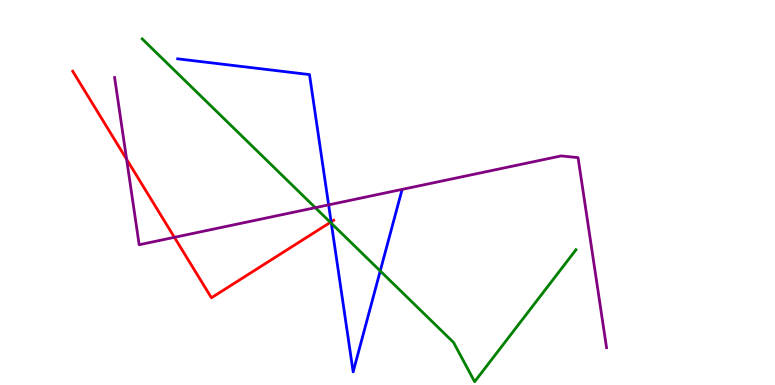[{'lines': ['blue', 'red'], 'intersections': [{'x': 4.27, 'y': 4.24}]}, {'lines': ['green', 'red'], 'intersections': [{'x': 4.26, 'y': 4.22}]}, {'lines': ['purple', 'red'], 'intersections': [{'x': 1.63, 'y': 5.86}, {'x': 2.25, 'y': 3.84}]}, {'lines': ['blue', 'green'], 'intersections': [{'x': 4.28, 'y': 4.2}, {'x': 4.91, 'y': 2.96}]}, {'lines': ['blue', 'purple'], 'intersections': [{'x': 4.24, 'y': 4.68}]}, {'lines': ['green', 'purple'], 'intersections': [{'x': 4.07, 'y': 4.61}]}]